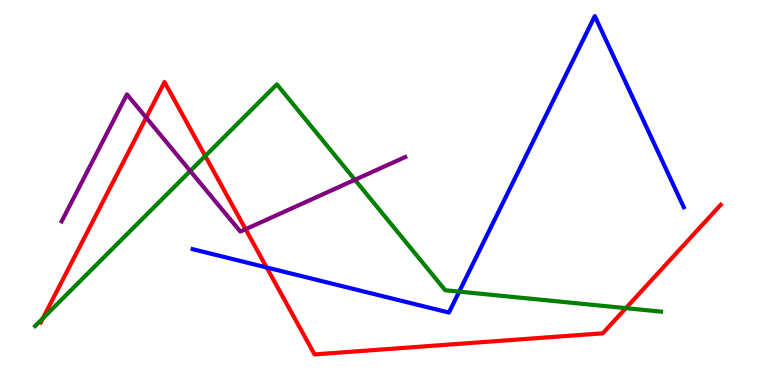[{'lines': ['blue', 'red'], 'intersections': [{'x': 3.44, 'y': 3.05}]}, {'lines': ['green', 'red'], 'intersections': [{'x': 0.553, 'y': 1.73}, {'x': 2.65, 'y': 5.95}, {'x': 8.08, 'y': 2.0}]}, {'lines': ['purple', 'red'], 'intersections': [{'x': 1.89, 'y': 6.94}, {'x': 3.17, 'y': 4.05}]}, {'lines': ['blue', 'green'], 'intersections': [{'x': 5.93, 'y': 2.43}]}, {'lines': ['blue', 'purple'], 'intersections': []}, {'lines': ['green', 'purple'], 'intersections': [{'x': 2.46, 'y': 5.56}, {'x': 4.58, 'y': 5.33}]}]